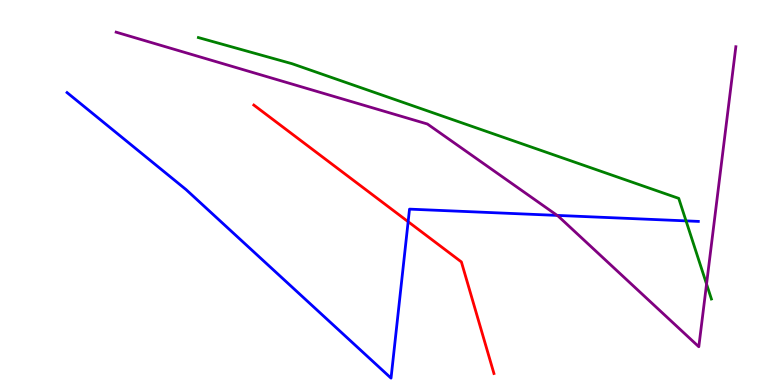[{'lines': ['blue', 'red'], 'intersections': [{'x': 5.27, 'y': 4.24}]}, {'lines': ['green', 'red'], 'intersections': []}, {'lines': ['purple', 'red'], 'intersections': []}, {'lines': ['blue', 'green'], 'intersections': [{'x': 8.85, 'y': 4.26}]}, {'lines': ['blue', 'purple'], 'intersections': [{'x': 7.19, 'y': 4.41}]}, {'lines': ['green', 'purple'], 'intersections': [{'x': 9.12, 'y': 2.62}]}]